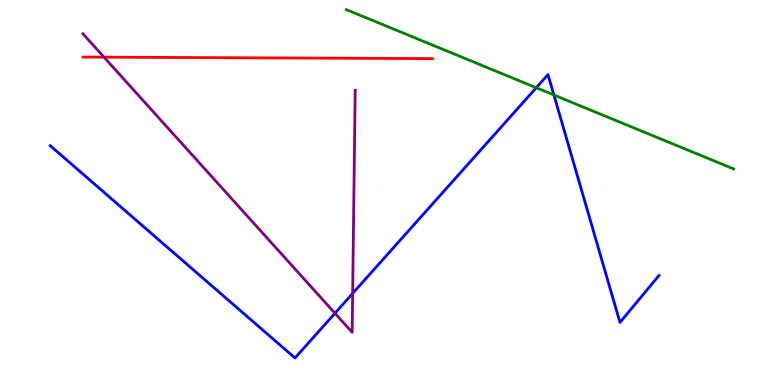[{'lines': ['blue', 'red'], 'intersections': []}, {'lines': ['green', 'red'], 'intersections': []}, {'lines': ['purple', 'red'], 'intersections': [{'x': 1.34, 'y': 8.52}]}, {'lines': ['blue', 'green'], 'intersections': [{'x': 6.92, 'y': 7.72}, {'x': 7.15, 'y': 7.53}]}, {'lines': ['blue', 'purple'], 'intersections': [{'x': 4.32, 'y': 1.86}, {'x': 4.55, 'y': 2.38}]}, {'lines': ['green', 'purple'], 'intersections': []}]